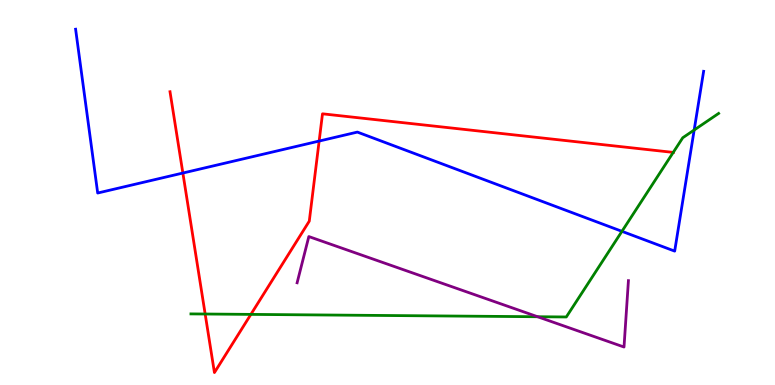[{'lines': ['blue', 'red'], 'intersections': [{'x': 2.36, 'y': 5.51}, {'x': 4.12, 'y': 6.34}]}, {'lines': ['green', 'red'], 'intersections': [{'x': 2.65, 'y': 1.84}, {'x': 3.24, 'y': 1.83}, {'x': 8.69, 'y': 6.04}]}, {'lines': ['purple', 'red'], 'intersections': []}, {'lines': ['blue', 'green'], 'intersections': [{'x': 8.03, 'y': 3.99}, {'x': 8.96, 'y': 6.62}]}, {'lines': ['blue', 'purple'], 'intersections': []}, {'lines': ['green', 'purple'], 'intersections': [{'x': 6.94, 'y': 1.77}]}]